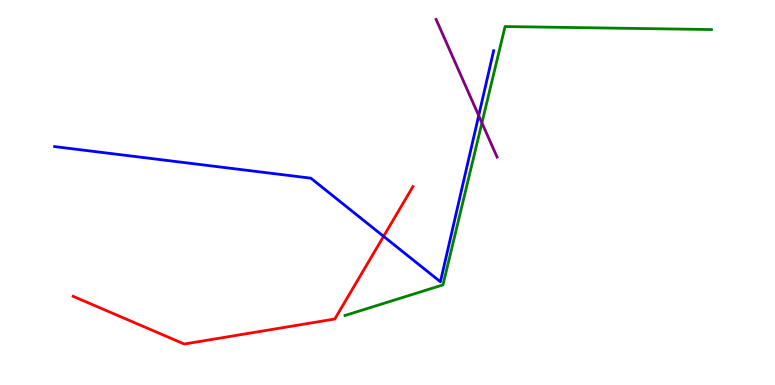[{'lines': ['blue', 'red'], 'intersections': [{'x': 4.95, 'y': 3.86}]}, {'lines': ['green', 'red'], 'intersections': []}, {'lines': ['purple', 'red'], 'intersections': []}, {'lines': ['blue', 'green'], 'intersections': []}, {'lines': ['blue', 'purple'], 'intersections': [{'x': 6.18, 'y': 7.0}]}, {'lines': ['green', 'purple'], 'intersections': [{'x': 6.22, 'y': 6.81}]}]